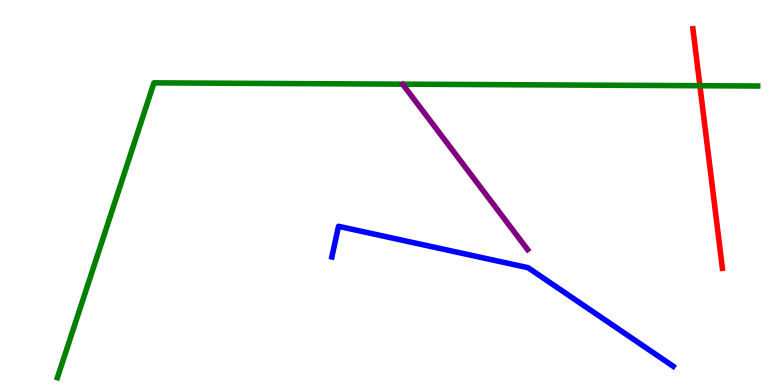[{'lines': ['blue', 'red'], 'intersections': []}, {'lines': ['green', 'red'], 'intersections': [{'x': 9.03, 'y': 7.77}]}, {'lines': ['purple', 'red'], 'intersections': []}, {'lines': ['blue', 'green'], 'intersections': []}, {'lines': ['blue', 'purple'], 'intersections': []}, {'lines': ['green', 'purple'], 'intersections': []}]